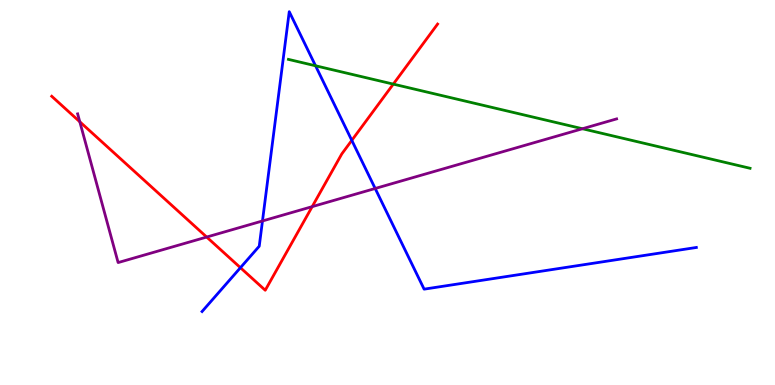[{'lines': ['blue', 'red'], 'intersections': [{'x': 3.1, 'y': 3.05}, {'x': 4.54, 'y': 6.35}]}, {'lines': ['green', 'red'], 'intersections': [{'x': 5.07, 'y': 7.82}]}, {'lines': ['purple', 'red'], 'intersections': [{'x': 1.03, 'y': 6.84}, {'x': 2.67, 'y': 3.84}, {'x': 4.03, 'y': 4.63}]}, {'lines': ['blue', 'green'], 'intersections': [{'x': 4.07, 'y': 8.29}]}, {'lines': ['blue', 'purple'], 'intersections': [{'x': 3.39, 'y': 4.26}, {'x': 4.84, 'y': 5.1}]}, {'lines': ['green', 'purple'], 'intersections': [{'x': 7.52, 'y': 6.66}]}]